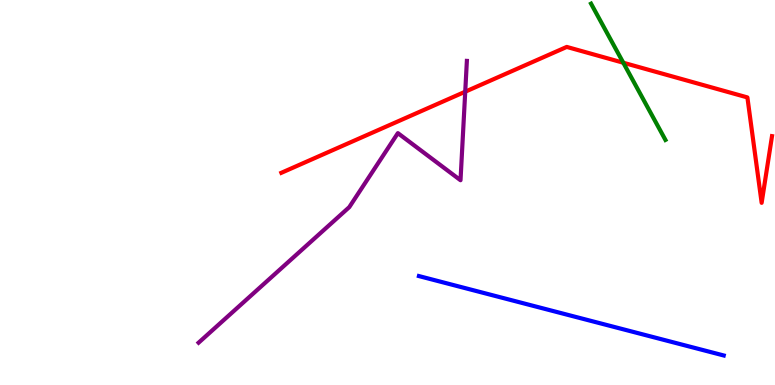[{'lines': ['blue', 'red'], 'intersections': []}, {'lines': ['green', 'red'], 'intersections': [{'x': 8.04, 'y': 8.37}]}, {'lines': ['purple', 'red'], 'intersections': [{'x': 6.0, 'y': 7.62}]}, {'lines': ['blue', 'green'], 'intersections': []}, {'lines': ['blue', 'purple'], 'intersections': []}, {'lines': ['green', 'purple'], 'intersections': []}]